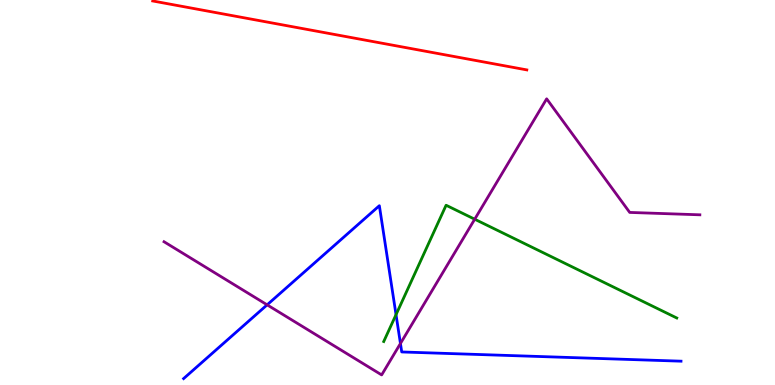[{'lines': ['blue', 'red'], 'intersections': []}, {'lines': ['green', 'red'], 'intersections': []}, {'lines': ['purple', 'red'], 'intersections': []}, {'lines': ['blue', 'green'], 'intersections': [{'x': 5.11, 'y': 1.83}]}, {'lines': ['blue', 'purple'], 'intersections': [{'x': 3.45, 'y': 2.08}, {'x': 5.17, 'y': 1.08}]}, {'lines': ['green', 'purple'], 'intersections': [{'x': 6.13, 'y': 4.31}]}]